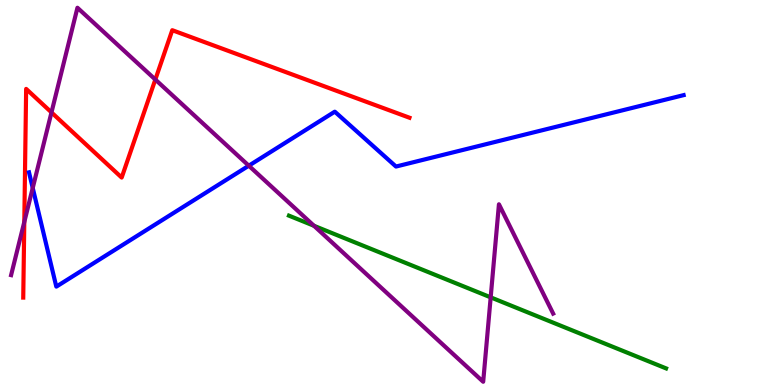[{'lines': ['blue', 'red'], 'intersections': []}, {'lines': ['green', 'red'], 'intersections': []}, {'lines': ['purple', 'red'], 'intersections': [{'x': 0.313, 'y': 4.23}, {'x': 0.664, 'y': 7.08}, {'x': 2.0, 'y': 7.93}]}, {'lines': ['blue', 'green'], 'intersections': []}, {'lines': ['blue', 'purple'], 'intersections': [{'x': 0.422, 'y': 5.12}, {'x': 3.21, 'y': 5.7}]}, {'lines': ['green', 'purple'], 'intersections': [{'x': 4.05, 'y': 4.14}, {'x': 6.33, 'y': 2.28}]}]